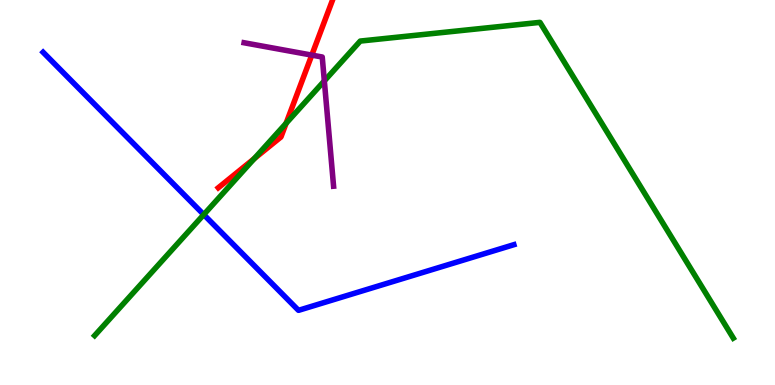[{'lines': ['blue', 'red'], 'intersections': []}, {'lines': ['green', 'red'], 'intersections': [{'x': 3.28, 'y': 5.88}, {'x': 3.69, 'y': 6.8}]}, {'lines': ['purple', 'red'], 'intersections': [{'x': 4.02, 'y': 8.57}]}, {'lines': ['blue', 'green'], 'intersections': [{'x': 2.63, 'y': 4.43}]}, {'lines': ['blue', 'purple'], 'intersections': []}, {'lines': ['green', 'purple'], 'intersections': [{'x': 4.18, 'y': 7.9}]}]